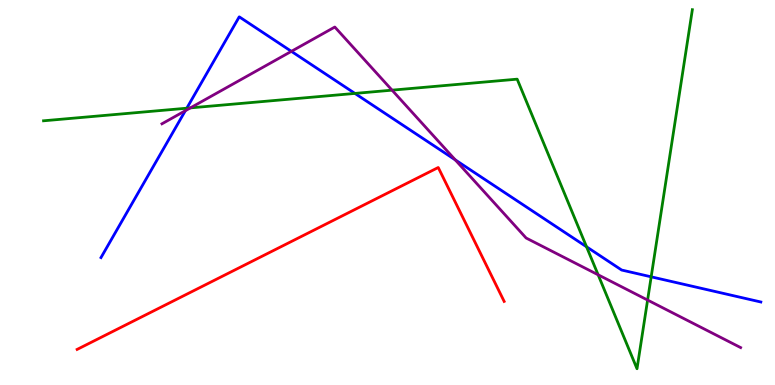[{'lines': ['blue', 'red'], 'intersections': []}, {'lines': ['green', 'red'], 'intersections': []}, {'lines': ['purple', 'red'], 'intersections': []}, {'lines': ['blue', 'green'], 'intersections': [{'x': 2.41, 'y': 7.19}, {'x': 4.58, 'y': 7.57}, {'x': 7.57, 'y': 3.59}, {'x': 8.4, 'y': 2.81}]}, {'lines': ['blue', 'purple'], 'intersections': [{'x': 2.39, 'y': 7.12}, {'x': 3.76, 'y': 8.67}, {'x': 5.87, 'y': 5.85}]}, {'lines': ['green', 'purple'], 'intersections': [{'x': 2.46, 'y': 7.2}, {'x': 5.06, 'y': 7.66}, {'x': 7.72, 'y': 2.86}, {'x': 8.36, 'y': 2.21}]}]